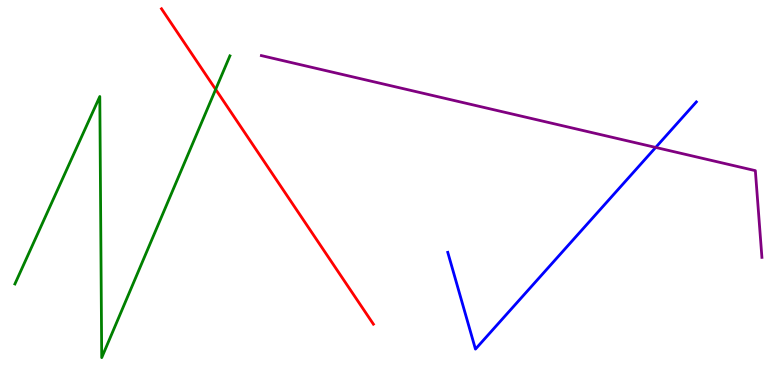[{'lines': ['blue', 'red'], 'intersections': []}, {'lines': ['green', 'red'], 'intersections': [{'x': 2.78, 'y': 7.68}]}, {'lines': ['purple', 'red'], 'intersections': []}, {'lines': ['blue', 'green'], 'intersections': []}, {'lines': ['blue', 'purple'], 'intersections': [{'x': 8.46, 'y': 6.17}]}, {'lines': ['green', 'purple'], 'intersections': []}]